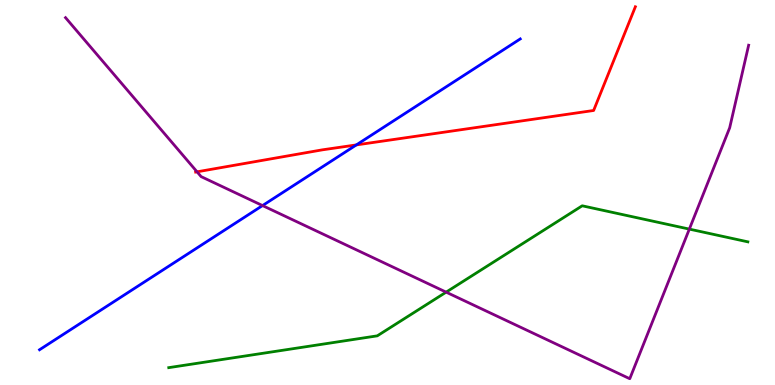[{'lines': ['blue', 'red'], 'intersections': [{'x': 4.6, 'y': 6.24}]}, {'lines': ['green', 'red'], 'intersections': []}, {'lines': ['purple', 'red'], 'intersections': [{'x': 2.54, 'y': 5.54}]}, {'lines': ['blue', 'green'], 'intersections': []}, {'lines': ['blue', 'purple'], 'intersections': [{'x': 3.39, 'y': 4.66}]}, {'lines': ['green', 'purple'], 'intersections': [{'x': 5.76, 'y': 2.41}, {'x': 8.89, 'y': 4.05}]}]